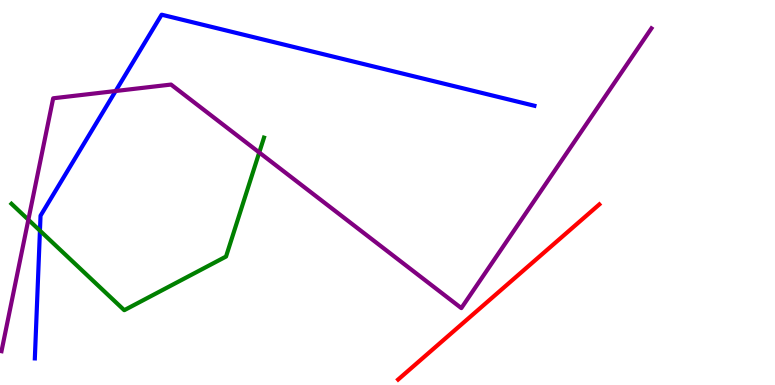[{'lines': ['blue', 'red'], 'intersections': []}, {'lines': ['green', 'red'], 'intersections': []}, {'lines': ['purple', 'red'], 'intersections': []}, {'lines': ['blue', 'green'], 'intersections': [{'x': 0.515, 'y': 4.01}]}, {'lines': ['blue', 'purple'], 'intersections': [{'x': 1.49, 'y': 7.64}]}, {'lines': ['green', 'purple'], 'intersections': [{'x': 0.366, 'y': 4.29}, {'x': 3.35, 'y': 6.04}]}]